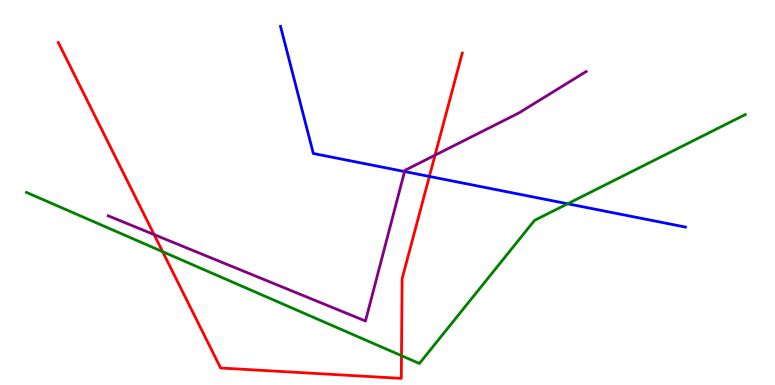[{'lines': ['blue', 'red'], 'intersections': [{'x': 5.54, 'y': 5.42}]}, {'lines': ['green', 'red'], 'intersections': [{'x': 2.1, 'y': 3.46}, {'x': 5.18, 'y': 0.762}]}, {'lines': ['purple', 'red'], 'intersections': [{'x': 1.99, 'y': 3.91}, {'x': 5.61, 'y': 5.97}]}, {'lines': ['blue', 'green'], 'intersections': [{'x': 7.32, 'y': 4.71}]}, {'lines': ['blue', 'purple'], 'intersections': [{'x': 5.22, 'y': 5.54}]}, {'lines': ['green', 'purple'], 'intersections': []}]